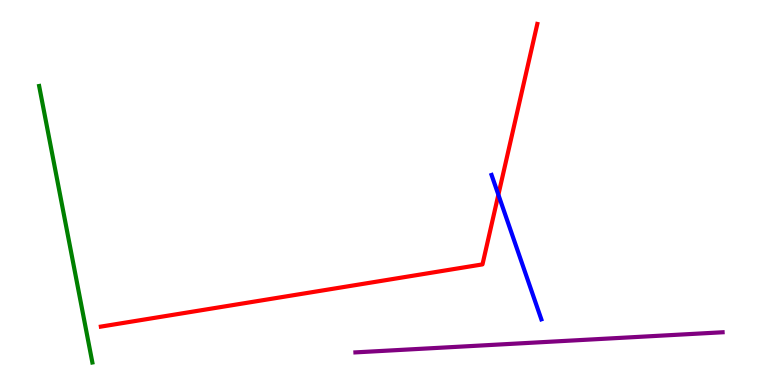[{'lines': ['blue', 'red'], 'intersections': [{'x': 6.43, 'y': 4.94}]}, {'lines': ['green', 'red'], 'intersections': []}, {'lines': ['purple', 'red'], 'intersections': []}, {'lines': ['blue', 'green'], 'intersections': []}, {'lines': ['blue', 'purple'], 'intersections': []}, {'lines': ['green', 'purple'], 'intersections': []}]